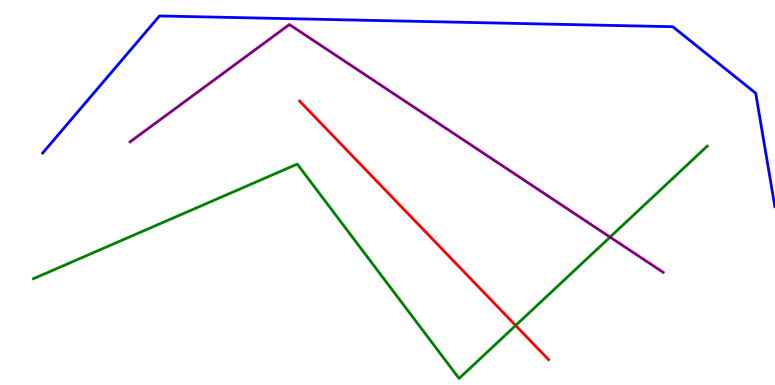[{'lines': ['blue', 'red'], 'intersections': []}, {'lines': ['green', 'red'], 'intersections': [{'x': 6.65, 'y': 1.55}]}, {'lines': ['purple', 'red'], 'intersections': []}, {'lines': ['blue', 'green'], 'intersections': []}, {'lines': ['blue', 'purple'], 'intersections': []}, {'lines': ['green', 'purple'], 'intersections': [{'x': 7.87, 'y': 3.84}]}]